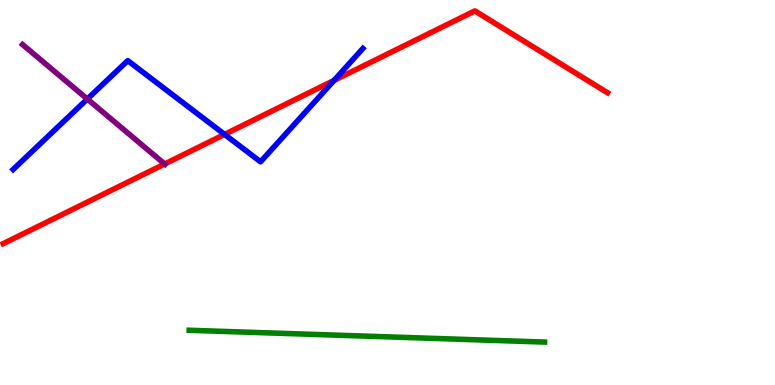[{'lines': ['blue', 'red'], 'intersections': [{'x': 2.9, 'y': 6.51}, {'x': 4.31, 'y': 7.91}]}, {'lines': ['green', 'red'], 'intersections': []}, {'lines': ['purple', 'red'], 'intersections': [{'x': 2.12, 'y': 5.74}]}, {'lines': ['blue', 'green'], 'intersections': []}, {'lines': ['blue', 'purple'], 'intersections': [{'x': 1.13, 'y': 7.43}]}, {'lines': ['green', 'purple'], 'intersections': []}]